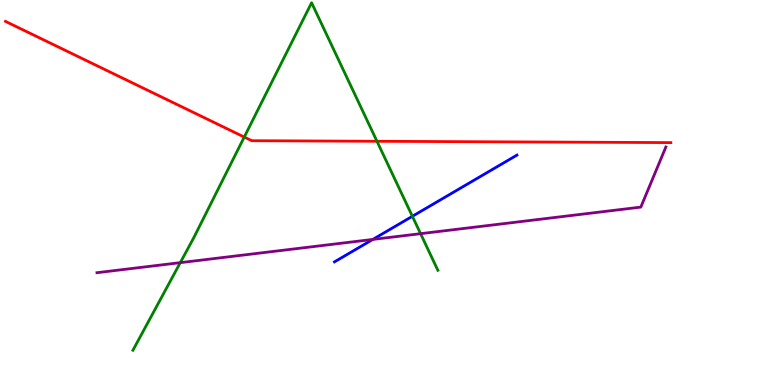[{'lines': ['blue', 'red'], 'intersections': []}, {'lines': ['green', 'red'], 'intersections': [{'x': 3.15, 'y': 6.44}, {'x': 4.86, 'y': 6.33}]}, {'lines': ['purple', 'red'], 'intersections': []}, {'lines': ['blue', 'green'], 'intersections': [{'x': 5.32, 'y': 4.38}]}, {'lines': ['blue', 'purple'], 'intersections': [{'x': 4.81, 'y': 3.78}]}, {'lines': ['green', 'purple'], 'intersections': [{'x': 2.33, 'y': 3.18}, {'x': 5.43, 'y': 3.93}]}]